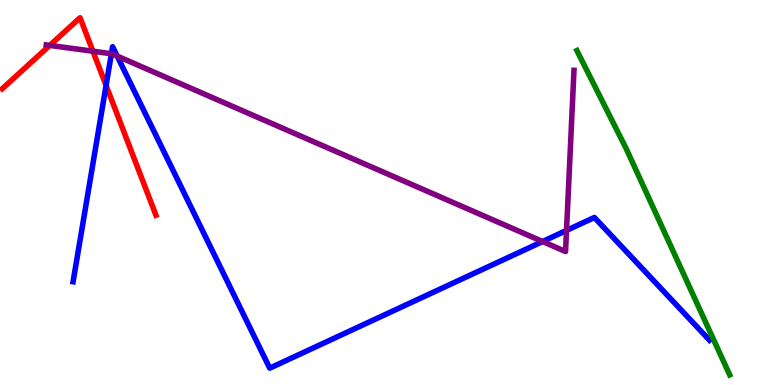[{'lines': ['blue', 'red'], 'intersections': [{'x': 1.37, 'y': 7.78}]}, {'lines': ['green', 'red'], 'intersections': []}, {'lines': ['purple', 'red'], 'intersections': [{'x': 0.642, 'y': 8.82}, {'x': 1.2, 'y': 8.67}]}, {'lines': ['blue', 'green'], 'intersections': []}, {'lines': ['blue', 'purple'], 'intersections': [{'x': 1.44, 'y': 8.6}, {'x': 1.51, 'y': 8.54}, {'x': 7.0, 'y': 3.73}, {'x': 7.31, 'y': 4.02}]}, {'lines': ['green', 'purple'], 'intersections': []}]